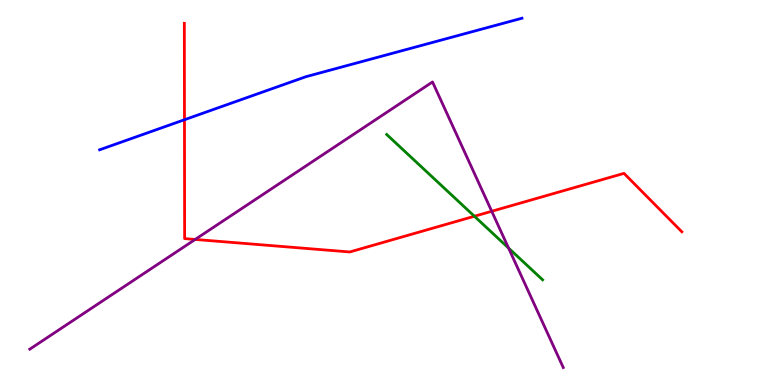[{'lines': ['blue', 'red'], 'intersections': [{'x': 2.38, 'y': 6.89}]}, {'lines': ['green', 'red'], 'intersections': [{'x': 6.12, 'y': 4.38}]}, {'lines': ['purple', 'red'], 'intersections': [{'x': 2.52, 'y': 3.78}, {'x': 6.34, 'y': 4.51}]}, {'lines': ['blue', 'green'], 'intersections': []}, {'lines': ['blue', 'purple'], 'intersections': []}, {'lines': ['green', 'purple'], 'intersections': [{'x': 6.56, 'y': 3.56}]}]